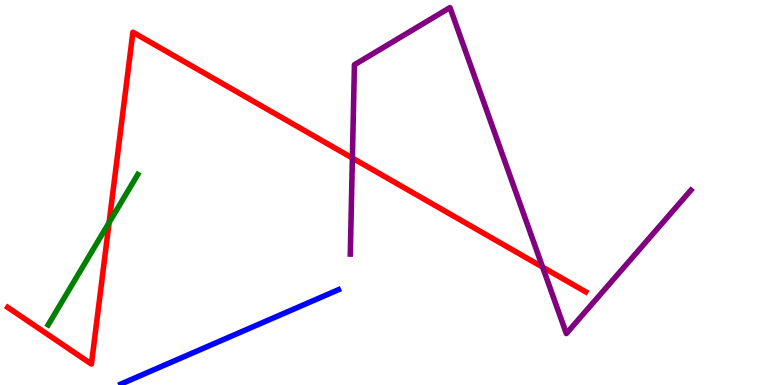[{'lines': ['blue', 'red'], 'intersections': []}, {'lines': ['green', 'red'], 'intersections': [{'x': 1.41, 'y': 4.22}]}, {'lines': ['purple', 'red'], 'intersections': [{'x': 4.55, 'y': 5.89}, {'x': 7.0, 'y': 3.06}]}, {'lines': ['blue', 'green'], 'intersections': []}, {'lines': ['blue', 'purple'], 'intersections': []}, {'lines': ['green', 'purple'], 'intersections': []}]